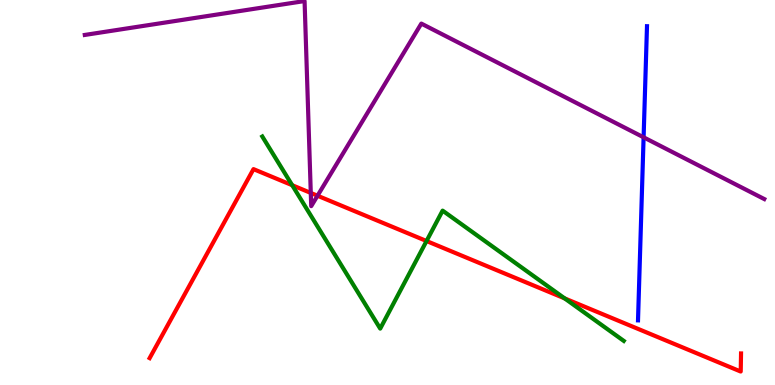[{'lines': ['blue', 'red'], 'intersections': []}, {'lines': ['green', 'red'], 'intersections': [{'x': 3.77, 'y': 5.19}, {'x': 5.5, 'y': 3.74}, {'x': 7.29, 'y': 2.25}]}, {'lines': ['purple', 'red'], 'intersections': [{'x': 4.01, 'y': 4.99}, {'x': 4.1, 'y': 4.92}]}, {'lines': ['blue', 'green'], 'intersections': []}, {'lines': ['blue', 'purple'], 'intersections': [{'x': 8.3, 'y': 6.43}]}, {'lines': ['green', 'purple'], 'intersections': []}]